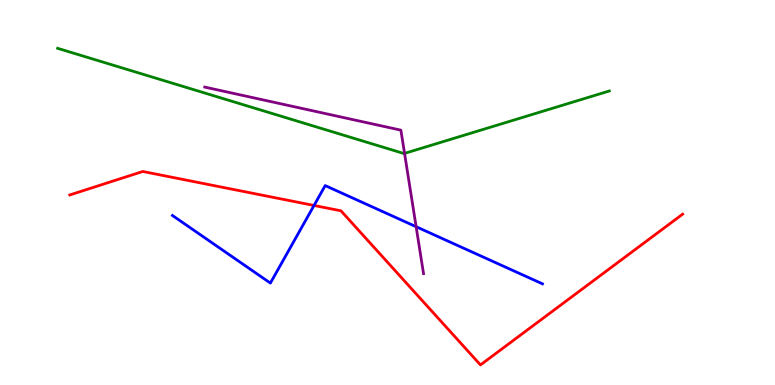[{'lines': ['blue', 'red'], 'intersections': [{'x': 4.05, 'y': 4.66}]}, {'lines': ['green', 'red'], 'intersections': []}, {'lines': ['purple', 'red'], 'intersections': []}, {'lines': ['blue', 'green'], 'intersections': []}, {'lines': ['blue', 'purple'], 'intersections': [{'x': 5.37, 'y': 4.11}]}, {'lines': ['green', 'purple'], 'intersections': [{'x': 5.22, 'y': 6.02}]}]